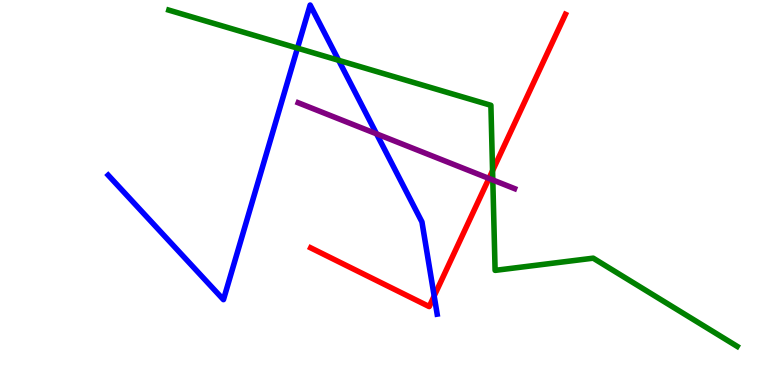[{'lines': ['blue', 'red'], 'intersections': [{'x': 5.6, 'y': 2.31}]}, {'lines': ['green', 'red'], 'intersections': [{'x': 6.36, 'y': 5.57}]}, {'lines': ['purple', 'red'], 'intersections': [{'x': 6.31, 'y': 5.37}]}, {'lines': ['blue', 'green'], 'intersections': [{'x': 3.84, 'y': 8.75}, {'x': 4.37, 'y': 8.43}]}, {'lines': ['blue', 'purple'], 'intersections': [{'x': 4.86, 'y': 6.52}]}, {'lines': ['green', 'purple'], 'intersections': [{'x': 6.36, 'y': 5.33}]}]